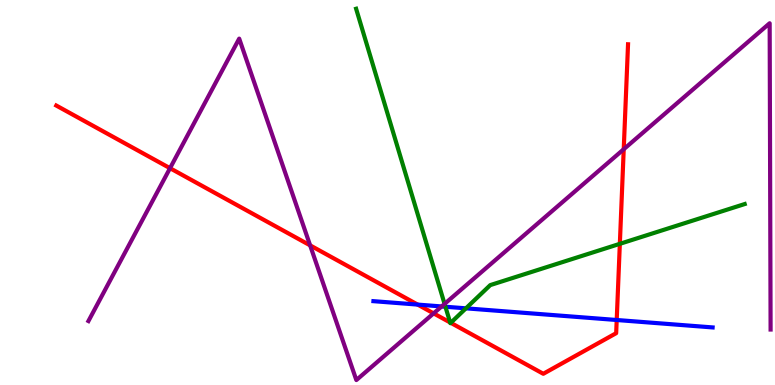[{'lines': ['blue', 'red'], 'intersections': [{'x': 5.39, 'y': 2.09}, {'x': 7.96, 'y': 1.69}]}, {'lines': ['green', 'red'], 'intersections': [{'x': 5.81, 'y': 1.62}, {'x': 5.82, 'y': 1.62}, {'x': 8.0, 'y': 3.67}]}, {'lines': ['purple', 'red'], 'intersections': [{'x': 2.19, 'y': 5.63}, {'x': 4.0, 'y': 3.63}, {'x': 5.59, 'y': 1.86}, {'x': 8.05, 'y': 6.12}]}, {'lines': ['blue', 'green'], 'intersections': [{'x': 5.75, 'y': 2.03}, {'x': 6.01, 'y': 1.99}]}, {'lines': ['blue', 'purple'], 'intersections': [{'x': 5.7, 'y': 2.04}]}, {'lines': ['green', 'purple'], 'intersections': [{'x': 5.74, 'y': 2.11}]}]